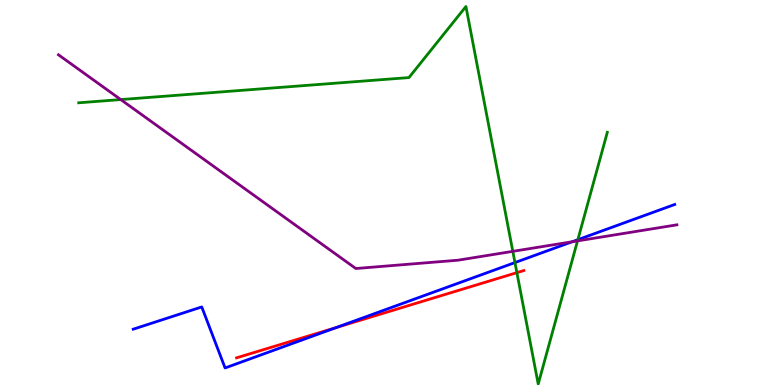[{'lines': ['blue', 'red'], 'intersections': [{'x': 4.34, 'y': 1.49}]}, {'lines': ['green', 'red'], 'intersections': [{'x': 6.67, 'y': 2.92}]}, {'lines': ['purple', 'red'], 'intersections': []}, {'lines': ['blue', 'green'], 'intersections': [{'x': 6.64, 'y': 3.18}, {'x': 7.46, 'y': 3.77}]}, {'lines': ['blue', 'purple'], 'intersections': [{'x': 7.38, 'y': 3.72}]}, {'lines': ['green', 'purple'], 'intersections': [{'x': 1.56, 'y': 7.41}, {'x': 6.62, 'y': 3.47}, {'x': 7.45, 'y': 3.74}]}]